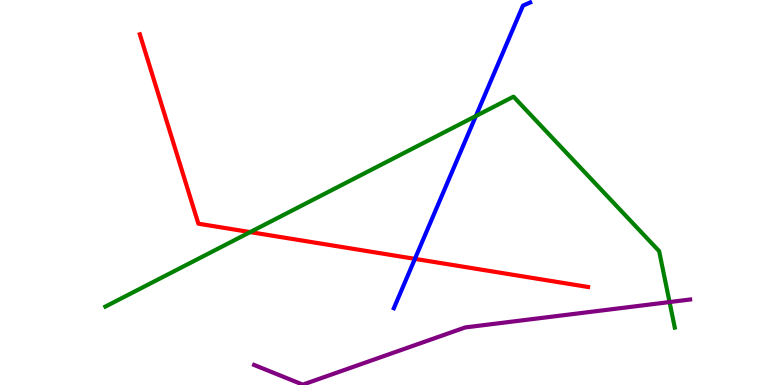[{'lines': ['blue', 'red'], 'intersections': [{'x': 5.35, 'y': 3.28}]}, {'lines': ['green', 'red'], 'intersections': [{'x': 3.23, 'y': 3.97}]}, {'lines': ['purple', 'red'], 'intersections': []}, {'lines': ['blue', 'green'], 'intersections': [{'x': 6.14, 'y': 6.99}]}, {'lines': ['blue', 'purple'], 'intersections': []}, {'lines': ['green', 'purple'], 'intersections': [{'x': 8.64, 'y': 2.15}]}]